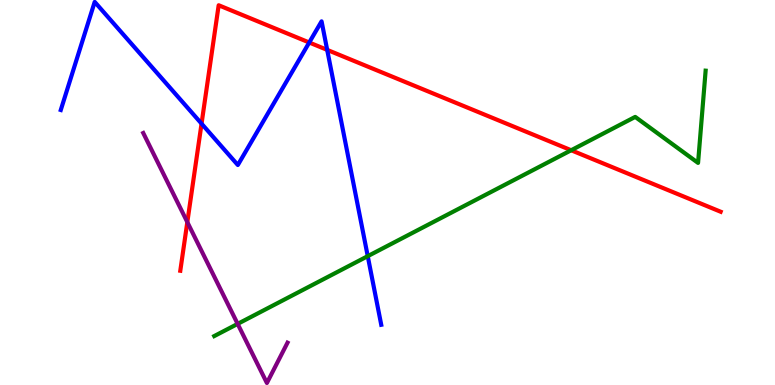[{'lines': ['blue', 'red'], 'intersections': [{'x': 2.6, 'y': 6.79}, {'x': 3.99, 'y': 8.9}, {'x': 4.22, 'y': 8.7}]}, {'lines': ['green', 'red'], 'intersections': [{'x': 7.37, 'y': 6.1}]}, {'lines': ['purple', 'red'], 'intersections': [{'x': 2.42, 'y': 4.23}]}, {'lines': ['blue', 'green'], 'intersections': [{'x': 4.75, 'y': 3.35}]}, {'lines': ['blue', 'purple'], 'intersections': []}, {'lines': ['green', 'purple'], 'intersections': [{'x': 3.07, 'y': 1.59}]}]